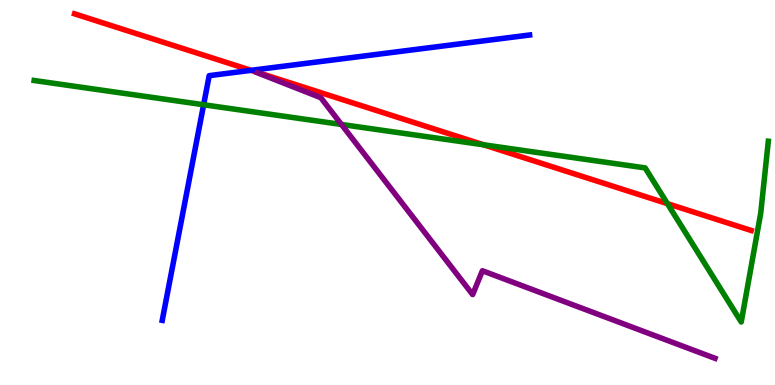[{'lines': ['blue', 'red'], 'intersections': [{'x': 3.24, 'y': 8.17}]}, {'lines': ['green', 'red'], 'intersections': [{'x': 6.24, 'y': 6.24}, {'x': 8.61, 'y': 4.71}]}, {'lines': ['purple', 'red'], 'intersections': []}, {'lines': ['blue', 'green'], 'intersections': [{'x': 2.63, 'y': 7.28}]}, {'lines': ['blue', 'purple'], 'intersections': []}, {'lines': ['green', 'purple'], 'intersections': [{'x': 4.41, 'y': 6.77}]}]